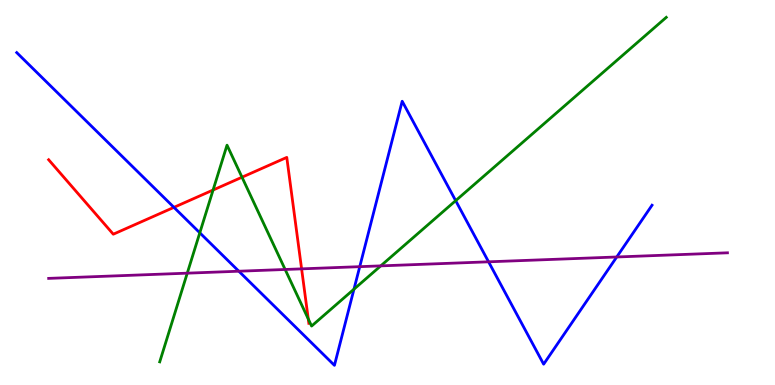[{'lines': ['blue', 'red'], 'intersections': [{'x': 2.24, 'y': 4.61}]}, {'lines': ['green', 'red'], 'intersections': [{'x': 2.75, 'y': 5.06}, {'x': 3.12, 'y': 5.4}, {'x': 3.98, 'y': 1.72}]}, {'lines': ['purple', 'red'], 'intersections': [{'x': 3.89, 'y': 3.02}]}, {'lines': ['blue', 'green'], 'intersections': [{'x': 2.58, 'y': 3.95}, {'x': 4.57, 'y': 2.49}, {'x': 5.88, 'y': 4.79}]}, {'lines': ['blue', 'purple'], 'intersections': [{'x': 3.08, 'y': 2.96}, {'x': 4.64, 'y': 3.07}, {'x': 6.3, 'y': 3.2}, {'x': 7.96, 'y': 3.33}]}, {'lines': ['green', 'purple'], 'intersections': [{'x': 2.42, 'y': 2.9}, {'x': 3.68, 'y': 3.0}, {'x': 4.91, 'y': 3.09}]}]